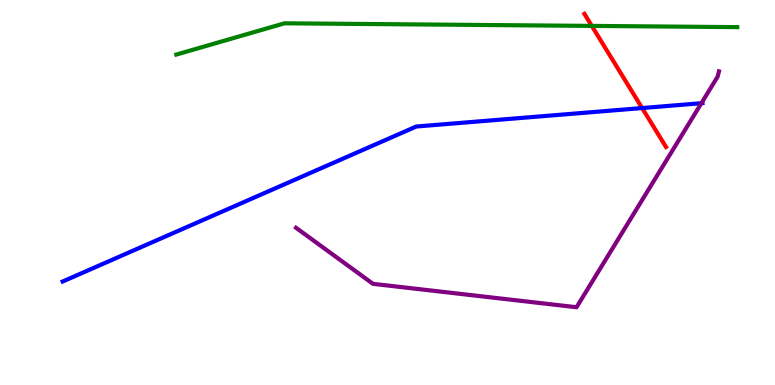[{'lines': ['blue', 'red'], 'intersections': [{'x': 8.29, 'y': 7.19}]}, {'lines': ['green', 'red'], 'intersections': [{'x': 7.64, 'y': 9.33}]}, {'lines': ['purple', 'red'], 'intersections': []}, {'lines': ['blue', 'green'], 'intersections': []}, {'lines': ['blue', 'purple'], 'intersections': [{'x': 9.05, 'y': 7.32}]}, {'lines': ['green', 'purple'], 'intersections': []}]